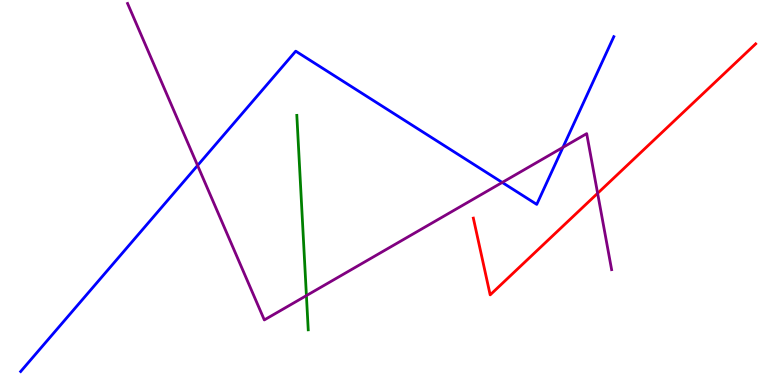[{'lines': ['blue', 'red'], 'intersections': []}, {'lines': ['green', 'red'], 'intersections': []}, {'lines': ['purple', 'red'], 'intersections': [{'x': 7.71, 'y': 4.98}]}, {'lines': ['blue', 'green'], 'intersections': []}, {'lines': ['blue', 'purple'], 'intersections': [{'x': 2.55, 'y': 5.7}, {'x': 6.48, 'y': 5.26}, {'x': 7.26, 'y': 6.17}]}, {'lines': ['green', 'purple'], 'intersections': [{'x': 3.95, 'y': 2.32}]}]